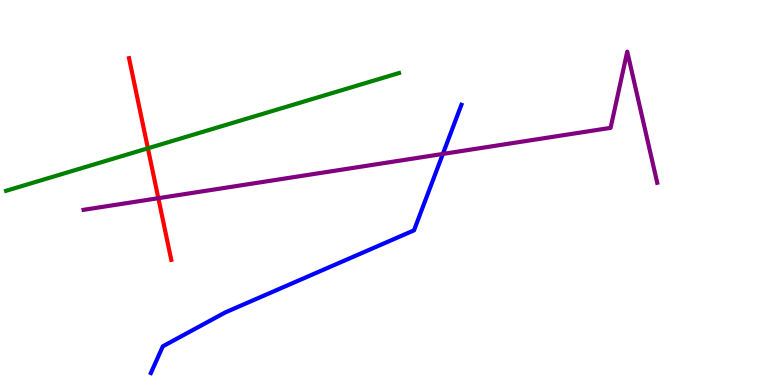[{'lines': ['blue', 'red'], 'intersections': []}, {'lines': ['green', 'red'], 'intersections': [{'x': 1.91, 'y': 6.15}]}, {'lines': ['purple', 'red'], 'intersections': [{'x': 2.04, 'y': 4.85}]}, {'lines': ['blue', 'green'], 'intersections': []}, {'lines': ['blue', 'purple'], 'intersections': [{'x': 5.71, 'y': 6.0}]}, {'lines': ['green', 'purple'], 'intersections': []}]